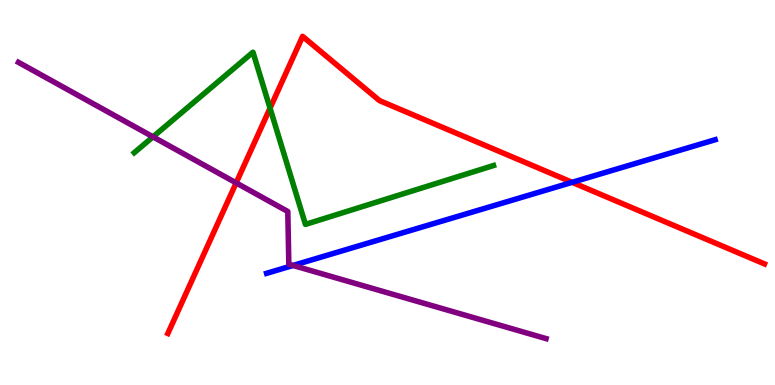[{'lines': ['blue', 'red'], 'intersections': [{'x': 7.38, 'y': 5.26}]}, {'lines': ['green', 'red'], 'intersections': [{'x': 3.48, 'y': 7.19}]}, {'lines': ['purple', 'red'], 'intersections': [{'x': 3.05, 'y': 5.25}]}, {'lines': ['blue', 'green'], 'intersections': []}, {'lines': ['blue', 'purple'], 'intersections': [{'x': 3.78, 'y': 3.11}]}, {'lines': ['green', 'purple'], 'intersections': [{'x': 1.97, 'y': 6.45}]}]